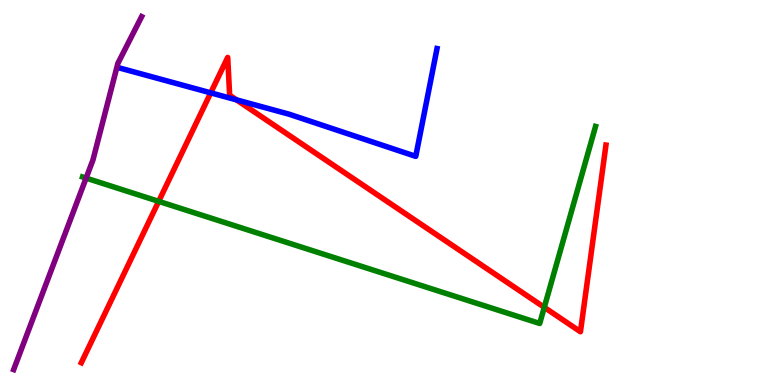[{'lines': ['blue', 'red'], 'intersections': [{'x': 2.72, 'y': 7.59}, {'x': 3.05, 'y': 7.41}]}, {'lines': ['green', 'red'], 'intersections': [{'x': 2.05, 'y': 4.77}, {'x': 7.02, 'y': 2.02}]}, {'lines': ['purple', 'red'], 'intersections': []}, {'lines': ['blue', 'green'], 'intersections': []}, {'lines': ['blue', 'purple'], 'intersections': []}, {'lines': ['green', 'purple'], 'intersections': [{'x': 1.11, 'y': 5.37}]}]